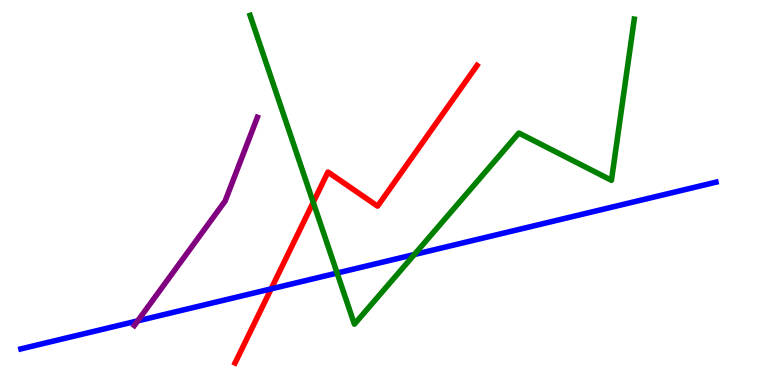[{'lines': ['blue', 'red'], 'intersections': [{'x': 3.5, 'y': 2.5}]}, {'lines': ['green', 'red'], 'intersections': [{'x': 4.04, 'y': 4.74}]}, {'lines': ['purple', 'red'], 'intersections': []}, {'lines': ['blue', 'green'], 'intersections': [{'x': 4.35, 'y': 2.91}, {'x': 5.35, 'y': 3.39}]}, {'lines': ['blue', 'purple'], 'intersections': [{'x': 1.78, 'y': 1.67}]}, {'lines': ['green', 'purple'], 'intersections': []}]